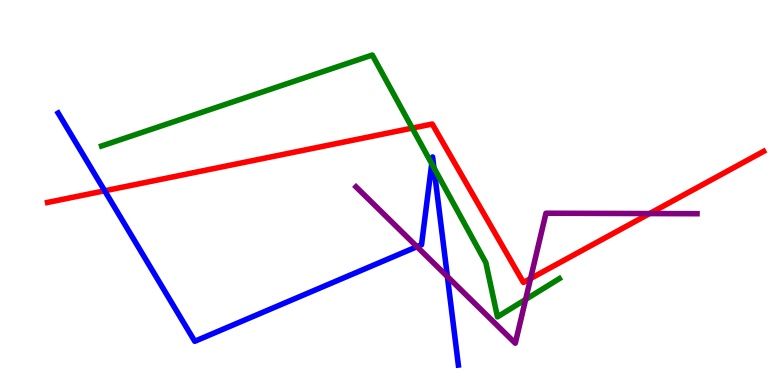[{'lines': ['blue', 'red'], 'intersections': [{'x': 1.35, 'y': 5.04}]}, {'lines': ['green', 'red'], 'intersections': [{'x': 5.32, 'y': 6.67}]}, {'lines': ['purple', 'red'], 'intersections': [{'x': 6.85, 'y': 2.77}, {'x': 8.38, 'y': 4.45}]}, {'lines': ['blue', 'green'], 'intersections': [{'x': 5.57, 'y': 5.75}, {'x': 5.6, 'y': 5.64}]}, {'lines': ['blue', 'purple'], 'intersections': [{'x': 5.38, 'y': 3.59}, {'x': 5.77, 'y': 2.82}]}, {'lines': ['green', 'purple'], 'intersections': [{'x': 6.78, 'y': 2.22}]}]